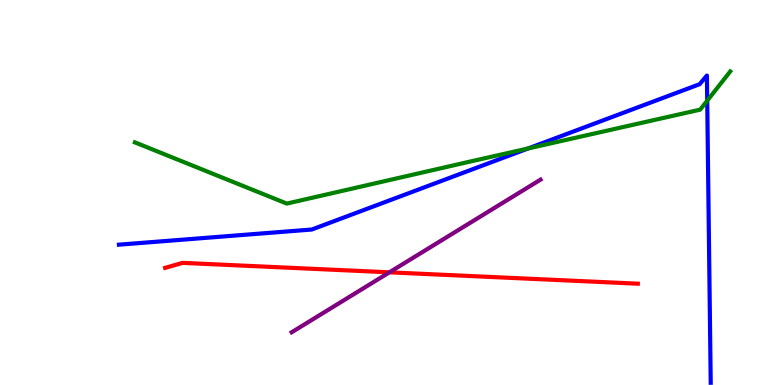[{'lines': ['blue', 'red'], 'intersections': []}, {'lines': ['green', 'red'], 'intersections': []}, {'lines': ['purple', 'red'], 'intersections': [{'x': 5.02, 'y': 2.93}]}, {'lines': ['blue', 'green'], 'intersections': [{'x': 6.81, 'y': 6.14}, {'x': 9.13, 'y': 7.39}]}, {'lines': ['blue', 'purple'], 'intersections': []}, {'lines': ['green', 'purple'], 'intersections': []}]